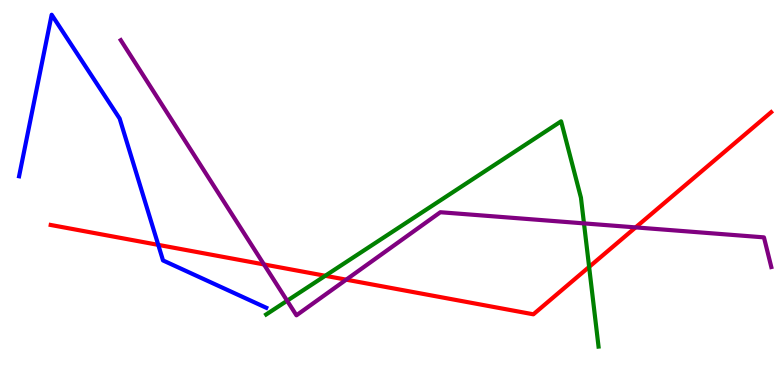[{'lines': ['blue', 'red'], 'intersections': [{'x': 2.04, 'y': 3.64}]}, {'lines': ['green', 'red'], 'intersections': [{'x': 4.2, 'y': 2.84}, {'x': 7.6, 'y': 3.07}]}, {'lines': ['purple', 'red'], 'intersections': [{'x': 3.41, 'y': 3.13}, {'x': 4.47, 'y': 2.74}, {'x': 8.2, 'y': 4.09}]}, {'lines': ['blue', 'green'], 'intersections': []}, {'lines': ['blue', 'purple'], 'intersections': []}, {'lines': ['green', 'purple'], 'intersections': [{'x': 3.71, 'y': 2.19}, {'x': 7.54, 'y': 4.2}]}]